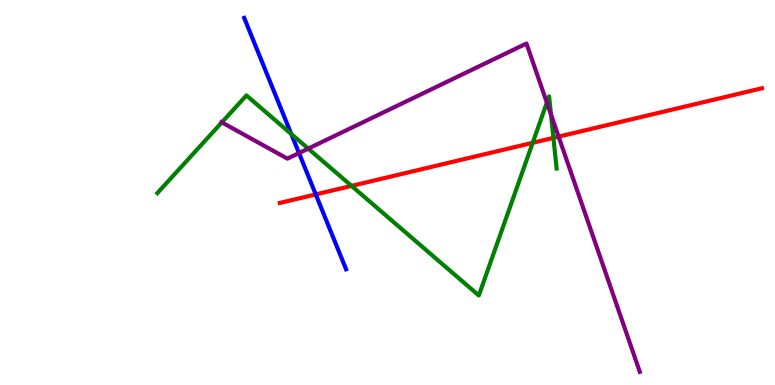[{'lines': ['blue', 'red'], 'intersections': [{'x': 4.07, 'y': 4.95}]}, {'lines': ['green', 'red'], 'intersections': [{'x': 4.54, 'y': 5.17}, {'x': 6.87, 'y': 6.29}, {'x': 7.14, 'y': 6.42}]}, {'lines': ['purple', 'red'], 'intersections': [{'x': 7.21, 'y': 6.45}]}, {'lines': ['blue', 'green'], 'intersections': [{'x': 3.76, 'y': 6.52}]}, {'lines': ['blue', 'purple'], 'intersections': [{'x': 3.86, 'y': 6.02}]}, {'lines': ['green', 'purple'], 'intersections': [{'x': 2.86, 'y': 6.82}, {'x': 3.98, 'y': 6.14}, {'x': 7.06, 'y': 7.33}, {'x': 7.11, 'y': 7.02}]}]